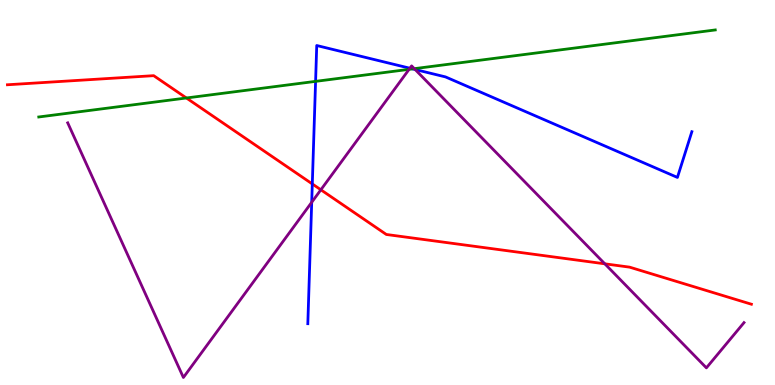[{'lines': ['blue', 'red'], 'intersections': [{'x': 4.03, 'y': 5.22}]}, {'lines': ['green', 'red'], 'intersections': [{'x': 2.41, 'y': 7.45}]}, {'lines': ['purple', 'red'], 'intersections': [{'x': 4.14, 'y': 5.07}, {'x': 7.8, 'y': 3.15}]}, {'lines': ['blue', 'green'], 'intersections': [{'x': 4.07, 'y': 7.89}, {'x': 5.32, 'y': 8.21}]}, {'lines': ['blue', 'purple'], 'intersections': [{'x': 4.02, 'y': 4.75}, {'x': 5.29, 'y': 8.23}, {'x': 5.36, 'y': 8.19}]}, {'lines': ['green', 'purple'], 'intersections': [{'x': 5.28, 'y': 8.2}, {'x': 5.35, 'y': 8.22}]}]